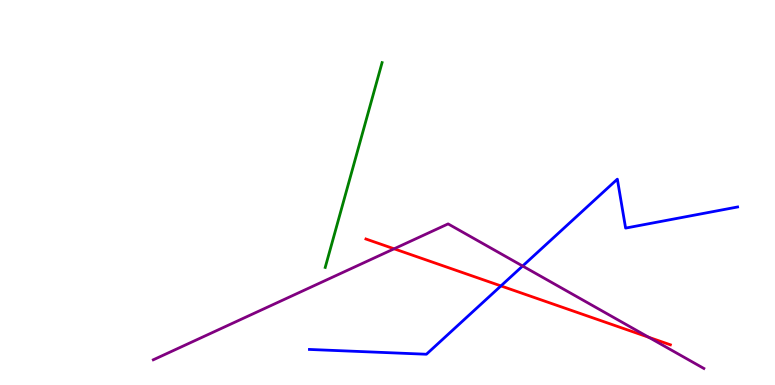[{'lines': ['blue', 'red'], 'intersections': [{'x': 6.46, 'y': 2.57}]}, {'lines': ['green', 'red'], 'intersections': []}, {'lines': ['purple', 'red'], 'intersections': [{'x': 5.09, 'y': 3.54}, {'x': 8.37, 'y': 1.24}]}, {'lines': ['blue', 'green'], 'intersections': []}, {'lines': ['blue', 'purple'], 'intersections': [{'x': 6.74, 'y': 3.09}]}, {'lines': ['green', 'purple'], 'intersections': []}]